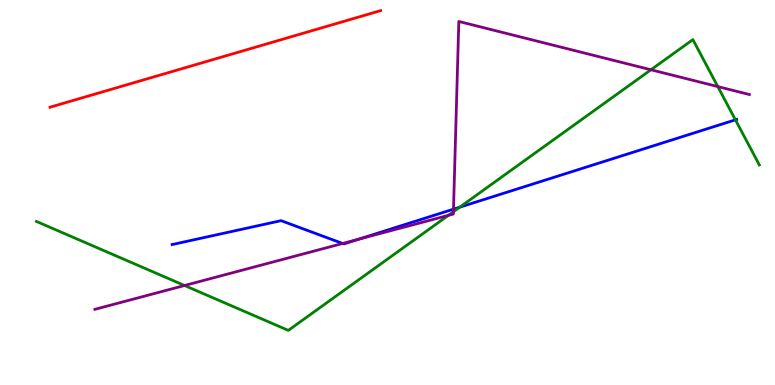[{'lines': ['blue', 'red'], 'intersections': []}, {'lines': ['green', 'red'], 'intersections': []}, {'lines': ['purple', 'red'], 'intersections': []}, {'lines': ['blue', 'green'], 'intersections': [{'x': 5.93, 'y': 4.62}, {'x': 9.49, 'y': 6.89}]}, {'lines': ['blue', 'purple'], 'intersections': [{'x': 4.42, 'y': 3.68}, {'x': 4.63, 'y': 3.79}, {'x': 5.85, 'y': 4.57}]}, {'lines': ['green', 'purple'], 'intersections': [{'x': 2.38, 'y': 2.58}, {'x': 5.79, 'y': 4.41}, {'x': 5.85, 'y': 4.5}, {'x': 8.4, 'y': 8.19}, {'x': 9.26, 'y': 7.75}]}]